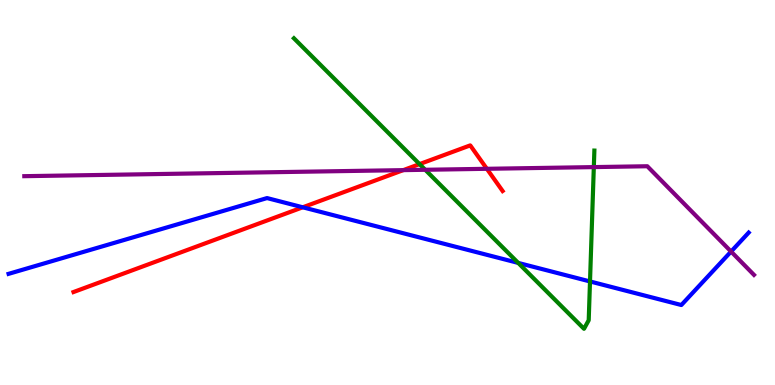[{'lines': ['blue', 'red'], 'intersections': [{'x': 3.91, 'y': 4.62}]}, {'lines': ['green', 'red'], 'intersections': [{'x': 5.41, 'y': 5.74}]}, {'lines': ['purple', 'red'], 'intersections': [{'x': 5.2, 'y': 5.58}, {'x': 6.28, 'y': 5.62}]}, {'lines': ['blue', 'green'], 'intersections': [{'x': 6.69, 'y': 3.17}, {'x': 7.61, 'y': 2.69}]}, {'lines': ['blue', 'purple'], 'intersections': [{'x': 9.43, 'y': 3.47}]}, {'lines': ['green', 'purple'], 'intersections': [{'x': 5.49, 'y': 5.59}, {'x': 7.66, 'y': 5.66}]}]